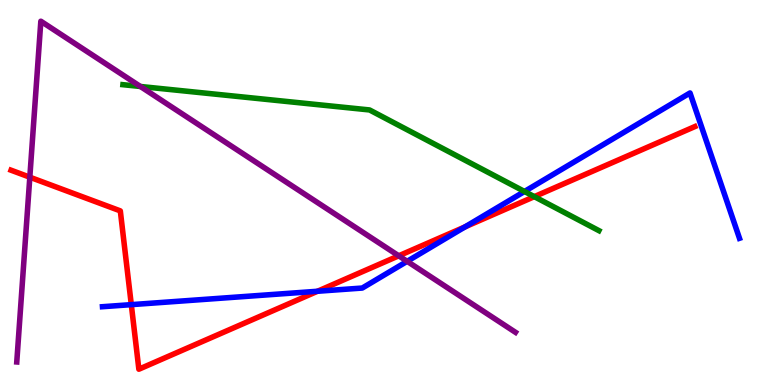[{'lines': ['blue', 'red'], 'intersections': [{'x': 1.69, 'y': 2.09}, {'x': 4.1, 'y': 2.43}, {'x': 6.0, 'y': 4.11}]}, {'lines': ['green', 'red'], 'intersections': [{'x': 6.89, 'y': 4.89}]}, {'lines': ['purple', 'red'], 'intersections': [{'x': 0.385, 'y': 5.4}, {'x': 5.15, 'y': 3.36}]}, {'lines': ['blue', 'green'], 'intersections': [{'x': 6.77, 'y': 5.03}]}, {'lines': ['blue', 'purple'], 'intersections': [{'x': 5.25, 'y': 3.21}]}, {'lines': ['green', 'purple'], 'intersections': [{'x': 1.81, 'y': 7.75}]}]